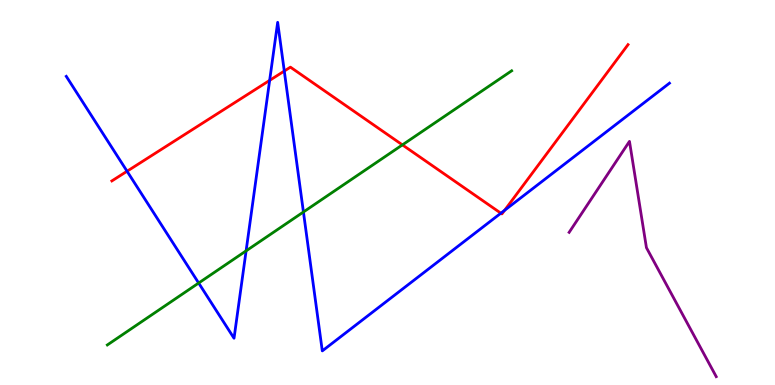[{'lines': ['blue', 'red'], 'intersections': [{'x': 1.64, 'y': 5.55}, {'x': 3.48, 'y': 7.91}, {'x': 3.67, 'y': 8.15}, {'x': 6.46, 'y': 4.46}, {'x': 6.51, 'y': 4.54}]}, {'lines': ['green', 'red'], 'intersections': [{'x': 5.19, 'y': 6.24}]}, {'lines': ['purple', 'red'], 'intersections': []}, {'lines': ['blue', 'green'], 'intersections': [{'x': 2.56, 'y': 2.65}, {'x': 3.18, 'y': 3.48}, {'x': 3.92, 'y': 4.49}]}, {'lines': ['blue', 'purple'], 'intersections': []}, {'lines': ['green', 'purple'], 'intersections': []}]